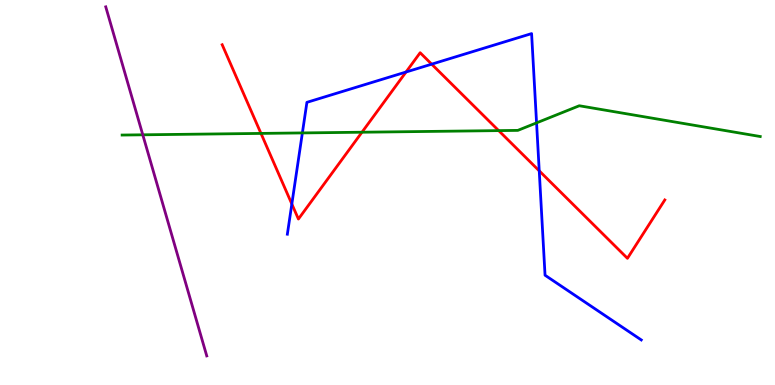[{'lines': ['blue', 'red'], 'intersections': [{'x': 3.77, 'y': 4.7}, {'x': 5.24, 'y': 8.13}, {'x': 5.57, 'y': 8.33}, {'x': 6.96, 'y': 5.56}]}, {'lines': ['green', 'red'], 'intersections': [{'x': 3.37, 'y': 6.53}, {'x': 4.67, 'y': 6.57}, {'x': 6.43, 'y': 6.61}]}, {'lines': ['purple', 'red'], 'intersections': []}, {'lines': ['blue', 'green'], 'intersections': [{'x': 3.9, 'y': 6.55}, {'x': 6.92, 'y': 6.81}]}, {'lines': ['blue', 'purple'], 'intersections': []}, {'lines': ['green', 'purple'], 'intersections': [{'x': 1.84, 'y': 6.5}]}]